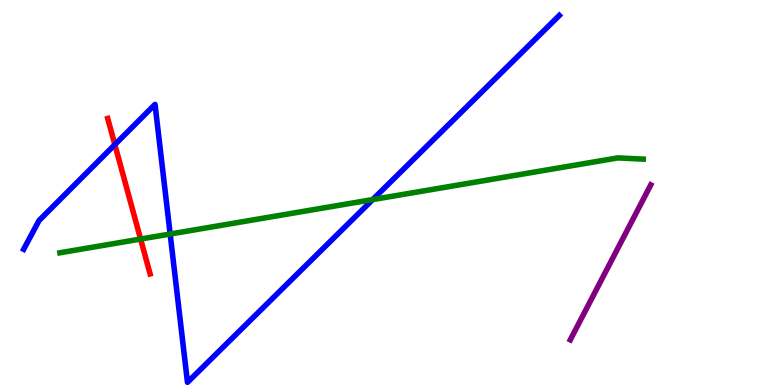[{'lines': ['blue', 'red'], 'intersections': [{'x': 1.48, 'y': 6.24}]}, {'lines': ['green', 'red'], 'intersections': [{'x': 1.81, 'y': 3.79}]}, {'lines': ['purple', 'red'], 'intersections': []}, {'lines': ['blue', 'green'], 'intersections': [{'x': 2.2, 'y': 3.92}, {'x': 4.81, 'y': 4.82}]}, {'lines': ['blue', 'purple'], 'intersections': []}, {'lines': ['green', 'purple'], 'intersections': []}]